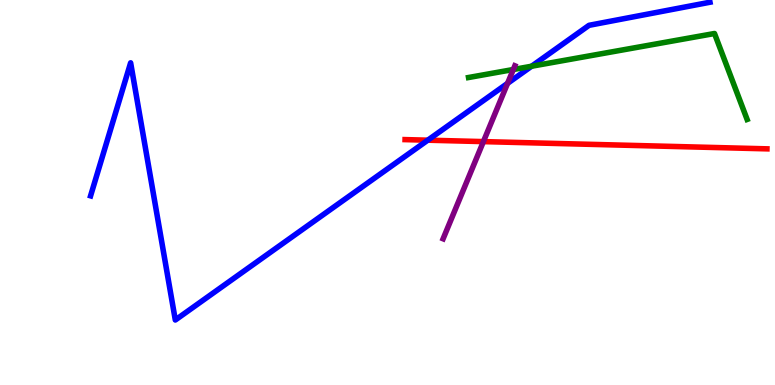[{'lines': ['blue', 'red'], 'intersections': [{'x': 5.52, 'y': 6.36}]}, {'lines': ['green', 'red'], 'intersections': []}, {'lines': ['purple', 'red'], 'intersections': [{'x': 6.24, 'y': 6.32}]}, {'lines': ['blue', 'green'], 'intersections': [{'x': 6.86, 'y': 8.28}]}, {'lines': ['blue', 'purple'], 'intersections': [{'x': 6.55, 'y': 7.83}]}, {'lines': ['green', 'purple'], 'intersections': [{'x': 6.62, 'y': 8.19}]}]